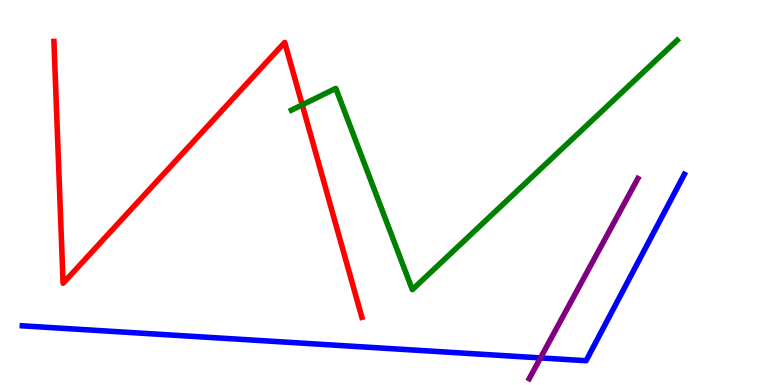[{'lines': ['blue', 'red'], 'intersections': []}, {'lines': ['green', 'red'], 'intersections': [{'x': 3.9, 'y': 7.28}]}, {'lines': ['purple', 'red'], 'intersections': []}, {'lines': ['blue', 'green'], 'intersections': []}, {'lines': ['blue', 'purple'], 'intersections': [{'x': 6.97, 'y': 0.704}]}, {'lines': ['green', 'purple'], 'intersections': []}]